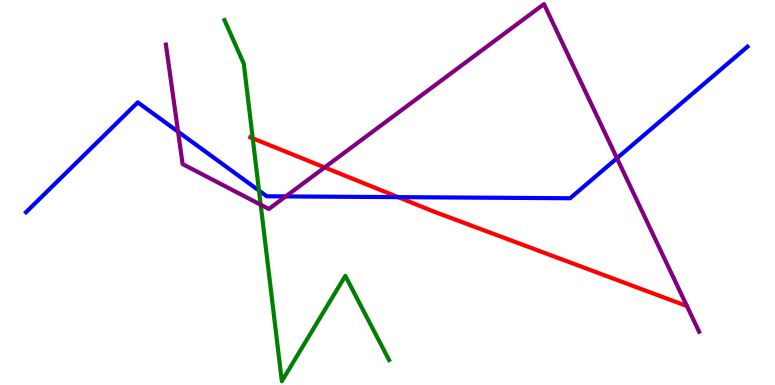[{'lines': ['blue', 'red'], 'intersections': [{'x': 5.14, 'y': 4.88}]}, {'lines': ['green', 'red'], 'intersections': [{'x': 3.26, 'y': 6.41}]}, {'lines': ['purple', 'red'], 'intersections': [{'x': 4.19, 'y': 5.65}]}, {'lines': ['blue', 'green'], 'intersections': [{'x': 3.34, 'y': 5.05}]}, {'lines': ['blue', 'purple'], 'intersections': [{'x': 2.3, 'y': 6.58}, {'x': 3.69, 'y': 4.9}, {'x': 7.96, 'y': 5.89}]}, {'lines': ['green', 'purple'], 'intersections': [{'x': 3.36, 'y': 4.68}]}]